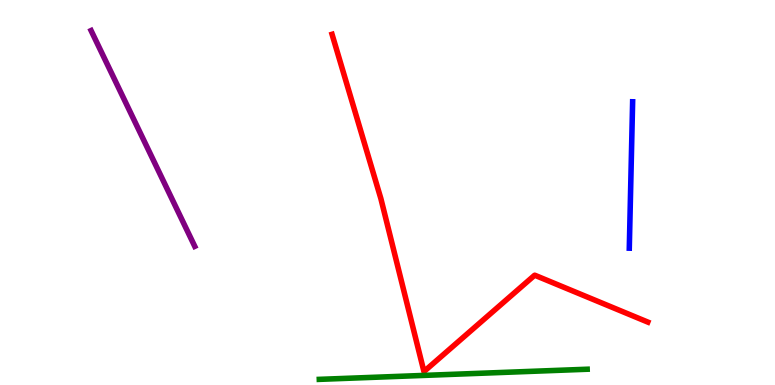[{'lines': ['blue', 'red'], 'intersections': []}, {'lines': ['green', 'red'], 'intersections': []}, {'lines': ['purple', 'red'], 'intersections': []}, {'lines': ['blue', 'green'], 'intersections': []}, {'lines': ['blue', 'purple'], 'intersections': []}, {'lines': ['green', 'purple'], 'intersections': []}]